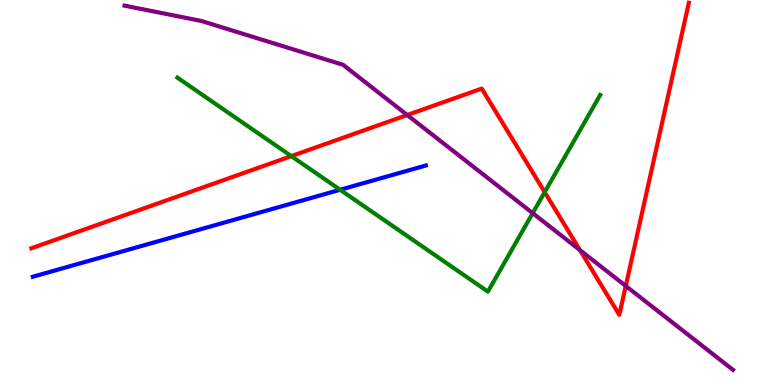[{'lines': ['blue', 'red'], 'intersections': []}, {'lines': ['green', 'red'], 'intersections': [{'x': 3.76, 'y': 5.94}, {'x': 7.03, 'y': 5.01}]}, {'lines': ['purple', 'red'], 'intersections': [{'x': 5.25, 'y': 7.01}, {'x': 7.48, 'y': 3.5}, {'x': 8.07, 'y': 2.57}]}, {'lines': ['blue', 'green'], 'intersections': [{'x': 4.39, 'y': 5.07}]}, {'lines': ['blue', 'purple'], 'intersections': []}, {'lines': ['green', 'purple'], 'intersections': [{'x': 6.87, 'y': 4.46}]}]